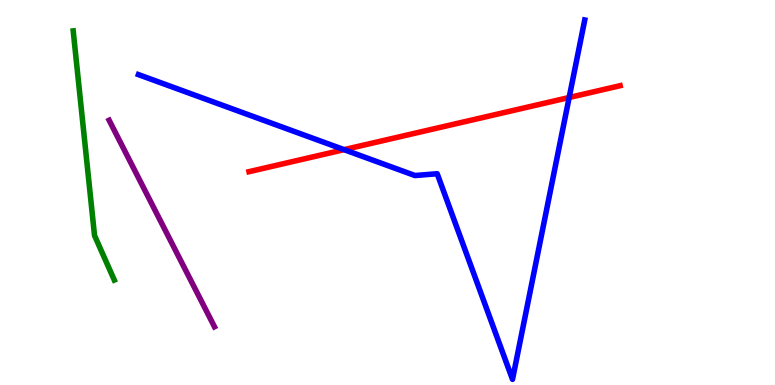[{'lines': ['blue', 'red'], 'intersections': [{'x': 4.44, 'y': 6.11}, {'x': 7.34, 'y': 7.47}]}, {'lines': ['green', 'red'], 'intersections': []}, {'lines': ['purple', 'red'], 'intersections': []}, {'lines': ['blue', 'green'], 'intersections': []}, {'lines': ['blue', 'purple'], 'intersections': []}, {'lines': ['green', 'purple'], 'intersections': []}]